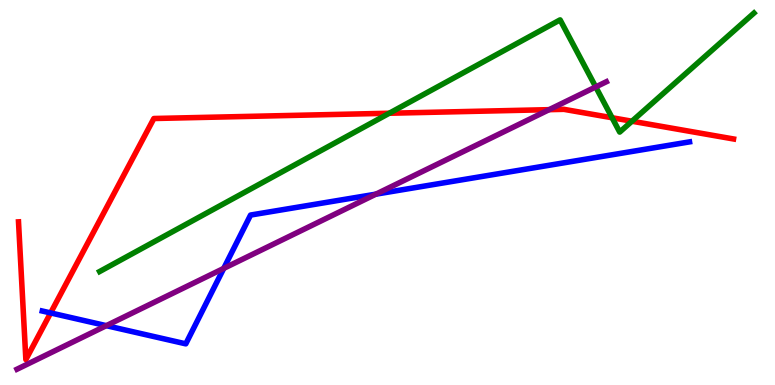[{'lines': ['blue', 'red'], 'intersections': [{'x': 0.653, 'y': 1.87}]}, {'lines': ['green', 'red'], 'intersections': [{'x': 5.02, 'y': 7.06}, {'x': 7.9, 'y': 6.94}, {'x': 8.15, 'y': 6.85}]}, {'lines': ['purple', 'red'], 'intersections': [{'x': 7.09, 'y': 7.15}]}, {'lines': ['blue', 'green'], 'intersections': []}, {'lines': ['blue', 'purple'], 'intersections': [{'x': 1.37, 'y': 1.54}, {'x': 2.89, 'y': 3.03}, {'x': 4.85, 'y': 4.96}]}, {'lines': ['green', 'purple'], 'intersections': [{'x': 7.69, 'y': 7.74}]}]